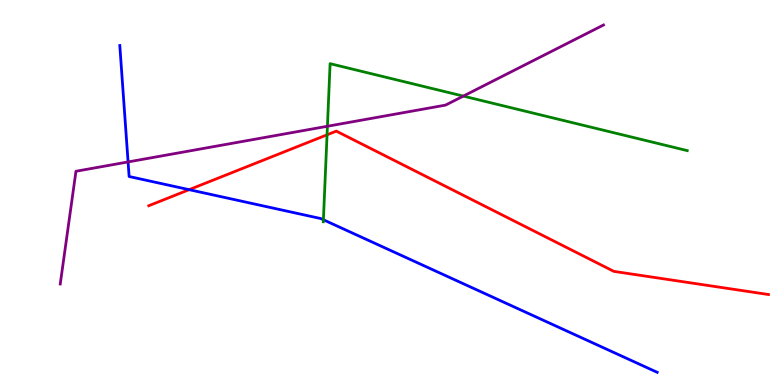[{'lines': ['blue', 'red'], 'intersections': [{'x': 2.44, 'y': 5.07}]}, {'lines': ['green', 'red'], 'intersections': [{'x': 4.22, 'y': 6.5}]}, {'lines': ['purple', 'red'], 'intersections': []}, {'lines': ['blue', 'green'], 'intersections': [{'x': 4.17, 'y': 4.29}]}, {'lines': ['blue', 'purple'], 'intersections': [{'x': 1.65, 'y': 5.79}]}, {'lines': ['green', 'purple'], 'intersections': [{'x': 4.22, 'y': 6.72}, {'x': 5.98, 'y': 7.5}]}]